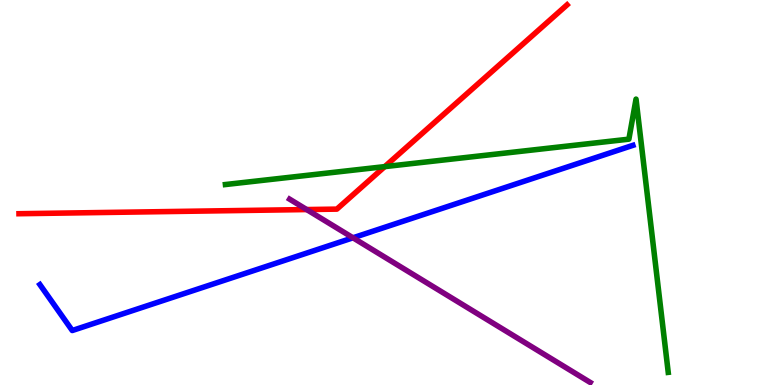[{'lines': ['blue', 'red'], 'intersections': []}, {'lines': ['green', 'red'], 'intersections': [{'x': 4.96, 'y': 5.67}]}, {'lines': ['purple', 'red'], 'intersections': [{'x': 3.96, 'y': 4.56}]}, {'lines': ['blue', 'green'], 'intersections': []}, {'lines': ['blue', 'purple'], 'intersections': [{'x': 4.55, 'y': 3.82}]}, {'lines': ['green', 'purple'], 'intersections': []}]